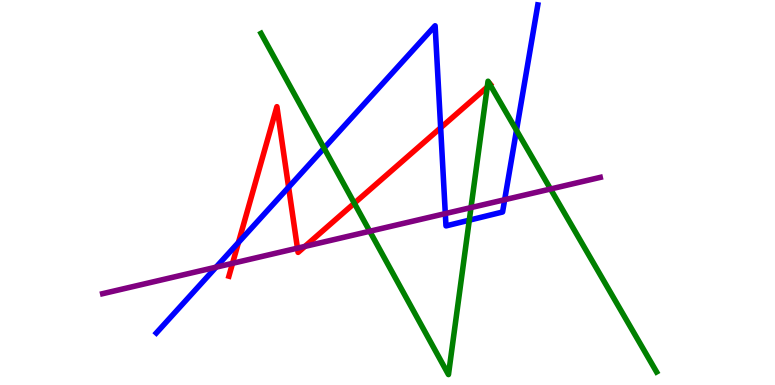[{'lines': ['blue', 'red'], 'intersections': [{'x': 3.08, 'y': 3.7}, {'x': 3.72, 'y': 5.14}, {'x': 5.69, 'y': 6.68}]}, {'lines': ['green', 'red'], 'intersections': [{'x': 4.57, 'y': 4.72}, {'x': 6.29, 'y': 7.74}, {'x': 6.32, 'y': 7.8}]}, {'lines': ['purple', 'red'], 'intersections': [{'x': 3.0, 'y': 3.16}, {'x': 3.84, 'y': 3.55}, {'x': 3.93, 'y': 3.6}]}, {'lines': ['blue', 'green'], 'intersections': [{'x': 4.18, 'y': 6.15}, {'x': 6.06, 'y': 4.28}, {'x': 6.66, 'y': 6.62}]}, {'lines': ['blue', 'purple'], 'intersections': [{'x': 2.79, 'y': 3.06}, {'x': 5.75, 'y': 4.45}, {'x': 6.51, 'y': 4.81}]}, {'lines': ['green', 'purple'], 'intersections': [{'x': 4.77, 'y': 3.99}, {'x': 6.08, 'y': 4.61}, {'x': 7.1, 'y': 5.09}]}]